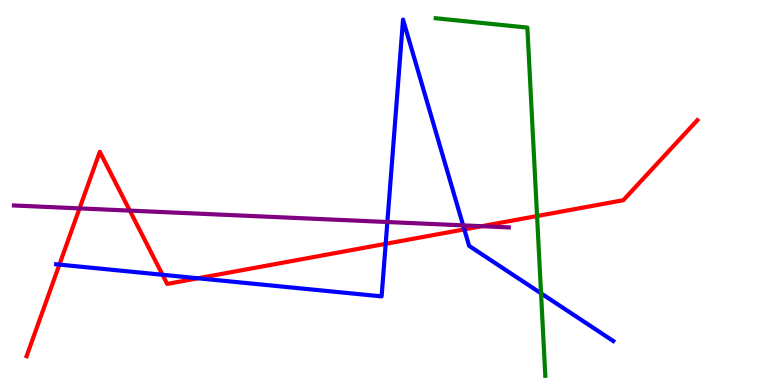[{'lines': ['blue', 'red'], 'intersections': [{'x': 0.766, 'y': 3.13}, {'x': 2.1, 'y': 2.86}, {'x': 2.55, 'y': 2.77}, {'x': 4.98, 'y': 3.67}, {'x': 5.99, 'y': 4.04}]}, {'lines': ['green', 'red'], 'intersections': [{'x': 6.93, 'y': 4.39}]}, {'lines': ['purple', 'red'], 'intersections': [{'x': 1.03, 'y': 4.59}, {'x': 1.67, 'y': 4.53}, {'x': 6.22, 'y': 4.12}]}, {'lines': ['blue', 'green'], 'intersections': [{'x': 6.98, 'y': 2.38}]}, {'lines': ['blue', 'purple'], 'intersections': [{'x': 5.0, 'y': 4.23}, {'x': 5.98, 'y': 4.15}]}, {'lines': ['green', 'purple'], 'intersections': []}]